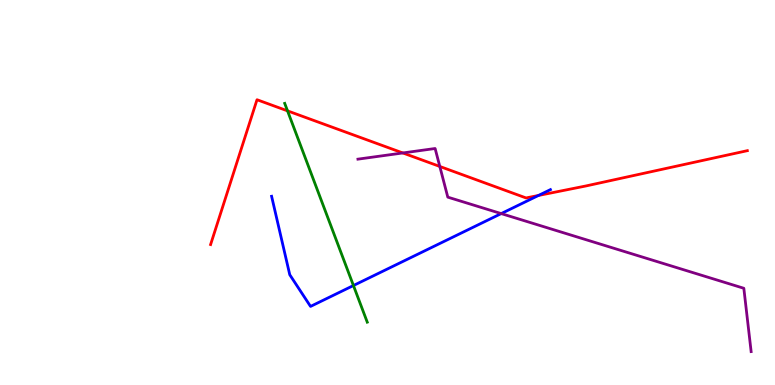[{'lines': ['blue', 'red'], 'intersections': [{'x': 6.95, 'y': 4.92}]}, {'lines': ['green', 'red'], 'intersections': [{'x': 3.71, 'y': 7.12}]}, {'lines': ['purple', 'red'], 'intersections': [{'x': 5.2, 'y': 6.03}, {'x': 5.67, 'y': 5.68}]}, {'lines': ['blue', 'green'], 'intersections': [{'x': 4.56, 'y': 2.58}]}, {'lines': ['blue', 'purple'], 'intersections': [{'x': 6.47, 'y': 4.45}]}, {'lines': ['green', 'purple'], 'intersections': []}]